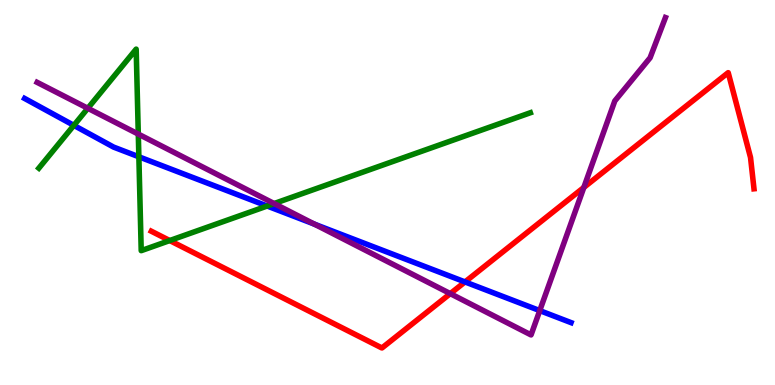[{'lines': ['blue', 'red'], 'intersections': [{'x': 6.0, 'y': 2.68}]}, {'lines': ['green', 'red'], 'intersections': [{'x': 2.19, 'y': 3.75}]}, {'lines': ['purple', 'red'], 'intersections': [{'x': 5.81, 'y': 2.37}, {'x': 7.53, 'y': 5.13}]}, {'lines': ['blue', 'green'], 'intersections': [{'x': 0.953, 'y': 6.74}, {'x': 1.79, 'y': 5.93}, {'x': 3.45, 'y': 4.65}]}, {'lines': ['blue', 'purple'], 'intersections': [{'x': 4.06, 'y': 4.18}, {'x': 6.96, 'y': 1.93}]}, {'lines': ['green', 'purple'], 'intersections': [{'x': 1.13, 'y': 7.19}, {'x': 1.78, 'y': 6.52}, {'x': 3.54, 'y': 4.71}]}]